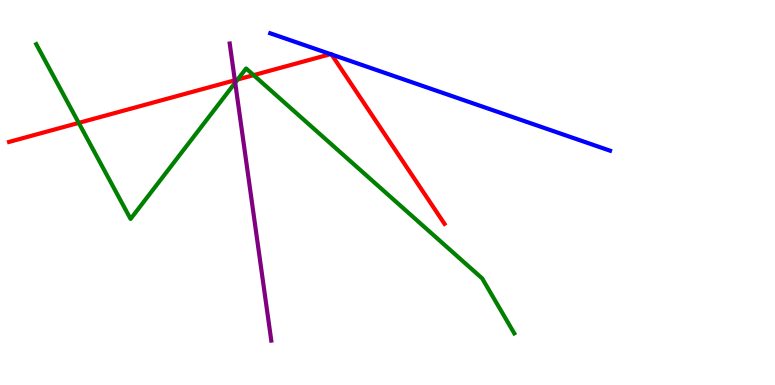[{'lines': ['blue', 'red'], 'intersections': [{'x': 4.27, 'y': 8.59}, {'x': 4.28, 'y': 8.59}]}, {'lines': ['green', 'red'], 'intersections': [{'x': 1.02, 'y': 6.81}, {'x': 3.07, 'y': 7.93}, {'x': 3.27, 'y': 8.05}]}, {'lines': ['purple', 'red'], 'intersections': [{'x': 3.03, 'y': 7.92}]}, {'lines': ['blue', 'green'], 'intersections': []}, {'lines': ['blue', 'purple'], 'intersections': []}, {'lines': ['green', 'purple'], 'intersections': [{'x': 3.03, 'y': 7.85}]}]